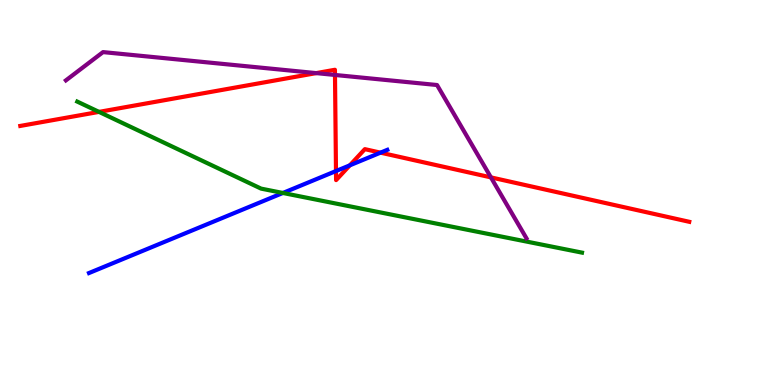[{'lines': ['blue', 'red'], 'intersections': [{'x': 4.34, 'y': 5.56}, {'x': 4.51, 'y': 5.71}, {'x': 4.91, 'y': 6.04}]}, {'lines': ['green', 'red'], 'intersections': [{'x': 1.28, 'y': 7.09}]}, {'lines': ['purple', 'red'], 'intersections': [{'x': 4.08, 'y': 8.1}, {'x': 4.32, 'y': 8.05}, {'x': 6.33, 'y': 5.39}]}, {'lines': ['blue', 'green'], 'intersections': [{'x': 3.65, 'y': 4.99}]}, {'lines': ['blue', 'purple'], 'intersections': []}, {'lines': ['green', 'purple'], 'intersections': []}]